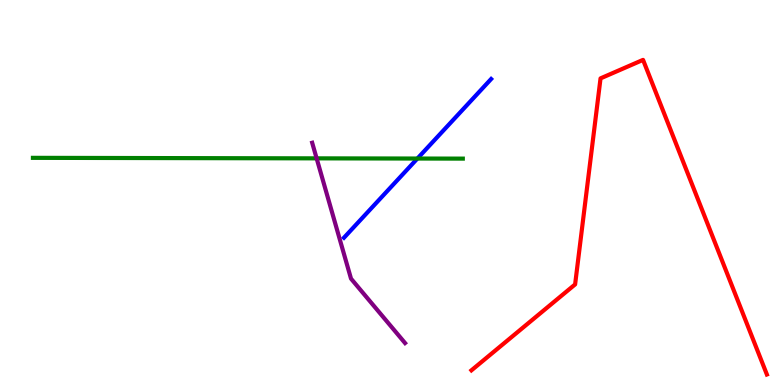[{'lines': ['blue', 'red'], 'intersections': []}, {'lines': ['green', 'red'], 'intersections': []}, {'lines': ['purple', 'red'], 'intersections': []}, {'lines': ['blue', 'green'], 'intersections': [{'x': 5.39, 'y': 5.88}]}, {'lines': ['blue', 'purple'], 'intersections': []}, {'lines': ['green', 'purple'], 'intersections': [{'x': 4.09, 'y': 5.89}]}]